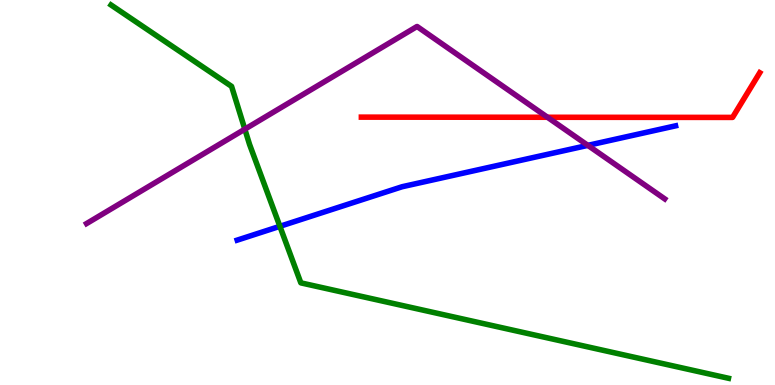[{'lines': ['blue', 'red'], 'intersections': []}, {'lines': ['green', 'red'], 'intersections': []}, {'lines': ['purple', 'red'], 'intersections': [{'x': 7.06, 'y': 6.95}]}, {'lines': ['blue', 'green'], 'intersections': [{'x': 3.61, 'y': 4.12}]}, {'lines': ['blue', 'purple'], 'intersections': [{'x': 7.59, 'y': 6.22}]}, {'lines': ['green', 'purple'], 'intersections': [{'x': 3.16, 'y': 6.64}]}]